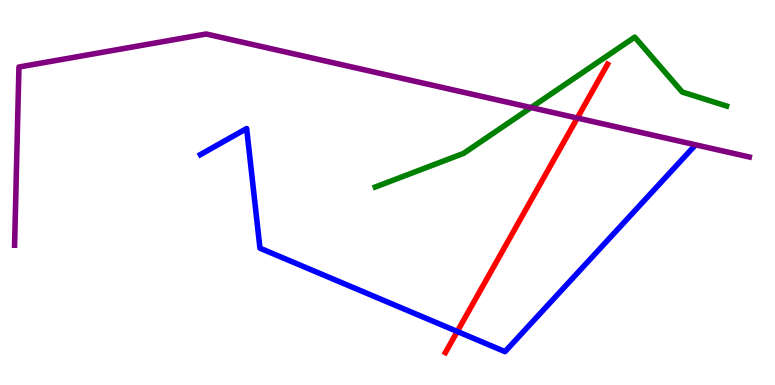[{'lines': ['blue', 'red'], 'intersections': [{'x': 5.9, 'y': 1.39}]}, {'lines': ['green', 'red'], 'intersections': []}, {'lines': ['purple', 'red'], 'intersections': [{'x': 7.45, 'y': 6.93}]}, {'lines': ['blue', 'green'], 'intersections': []}, {'lines': ['blue', 'purple'], 'intersections': []}, {'lines': ['green', 'purple'], 'intersections': [{'x': 6.85, 'y': 7.21}]}]